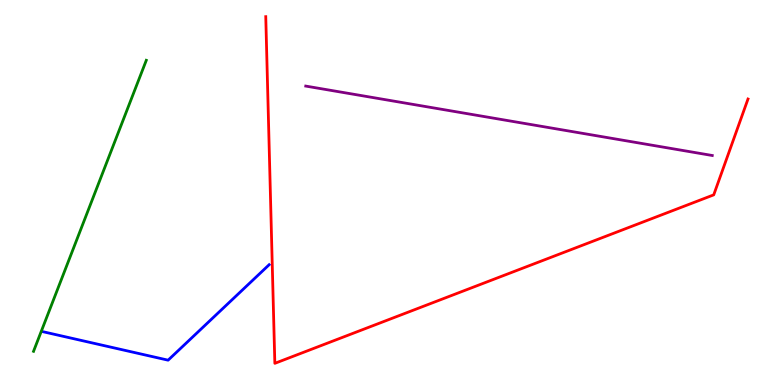[{'lines': ['blue', 'red'], 'intersections': []}, {'lines': ['green', 'red'], 'intersections': []}, {'lines': ['purple', 'red'], 'intersections': []}, {'lines': ['blue', 'green'], 'intersections': []}, {'lines': ['blue', 'purple'], 'intersections': []}, {'lines': ['green', 'purple'], 'intersections': []}]